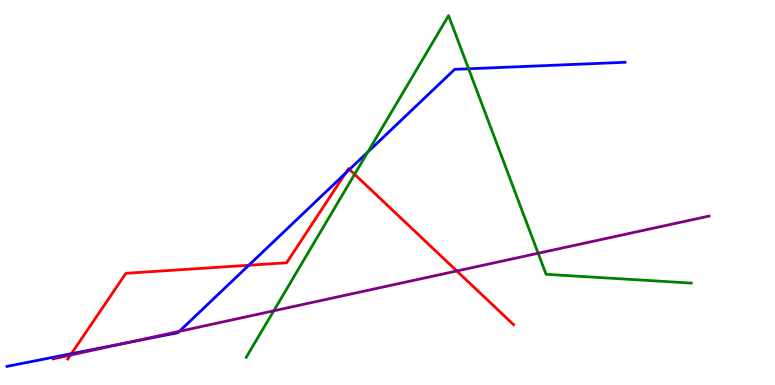[{'lines': ['blue', 'red'], 'intersections': [{'x': 0.921, 'y': 0.813}, {'x': 3.21, 'y': 3.11}, {'x': 4.46, 'y': 5.5}, {'x': 4.51, 'y': 5.6}]}, {'lines': ['green', 'red'], 'intersections': [{'x': 4.58, 'y': 5.47}]}, {'lines': ['purple', 'red'], 'intersections': [{'x': 0.909, 'y': 0.778}, {'x': 5.89, 'y': 2.96}]}, {'lines': ['blue', 'green'], 'intersections': [{'x': 4.75, 'y': 6.05}, {'x': 6.05, 'y': 8.21}]}, {'lines': ['blue', 'purple'], 'intersections': [{'x': 1.63, 'y': 1.09}, {'x': 2.31, 'y': 1.39}]}, {'lines': ['green', 'purple'], 'intersections': [{'x': 3.53, 'y': 1.93}, {'x': 6.94, 'y': 3.42}]}]